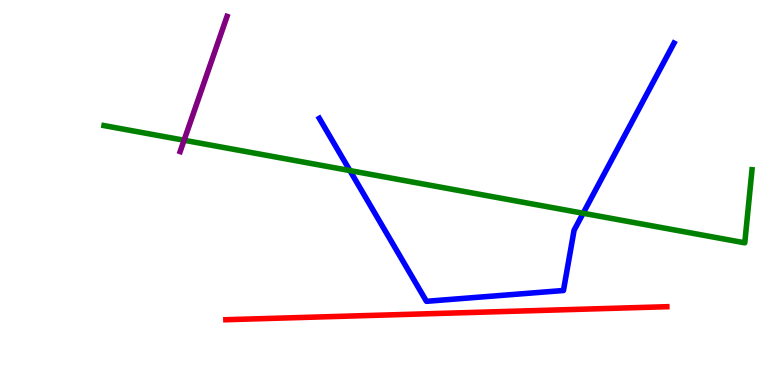[{'lines': ['blue', 'red'], 'intersections': []}, {'lines': ['green', 'red'], 'intersections': []}, {'lines': ['purple', 'red'], 'intersections': []}, {'lines': ['blue', 'green'], 'intersections': [{'x': 4.51, 'y': 5.57}, {'x': 7.52, 'y': 4.46}]}, {'lines': ['blue', 'purple'], 'intersections': []}, {'lines': ['green', 'purple'], 'intersections': [{'x': 2.38, 'y': 6.36}]}]